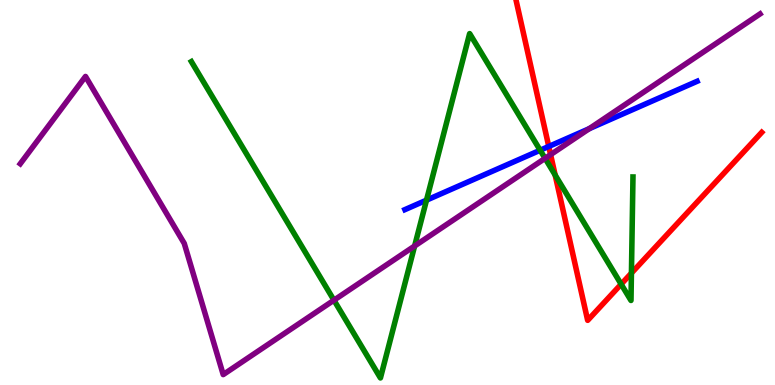[{'lines': ['blue', 'red'], 'intersections': [{'x': 7.08, 'y': 6.2}]}, {'lines': ['green', 'red'], 'intersections': [{'x': 7.16, 'y': 5.45}, {'x': 8.01, 'y': 2.62}, {'x': 8.15, 'y': 2.91}]}, {'lines': ['purple', 'red'], 'intersections': [{'x': 7.1, 'y': 5.98}]}, {'lines': ['blue', 'green'], 'intersections': [{'x': 5.5, 'y': 4.8}, {'x': 6.97, 'y': 6.1}]}, {'lines': ['blue', 'purple'], 'intersections': [{'x': 7.6, 'y': 6.66}]}, {'lines': ['green', 'purple'], 'intersections': [{'x': 4.31, 'y': 2.2}, {'x': 5.35, 'y': 3.61}, {'x': 7.03, 'y': 5.89}]}]